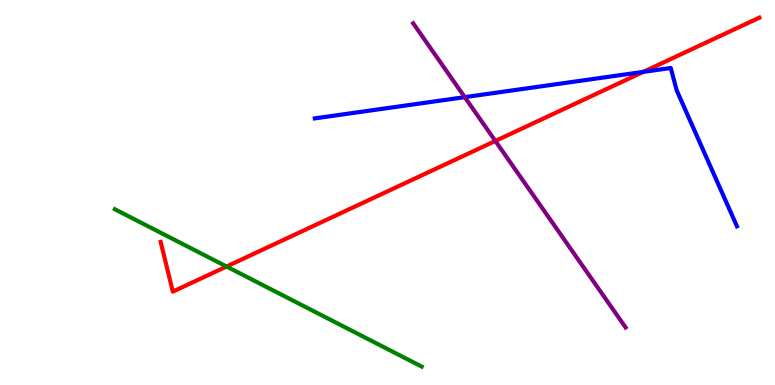[{'lines': ['blue', 'red'], 'intersections': [{'x': 8.3, 'y': 8.13}]}, {'lines': ['green', 'red'], 'intersections': [{'x': 2.92, 'y': 3.08}]}, {'lines': ['purple', 'red'], 'intersections': [{'x': 6.39, 'y': 6.34}]}, {'lines': ['blue', 'green'], 'intersections': []}, {'lines': ['blue', 'purple'], 'intersections': [{'x': 6.0, 'y': 7.48}]}, {'lines': ['green', 'purple'], 'intersections': []}]